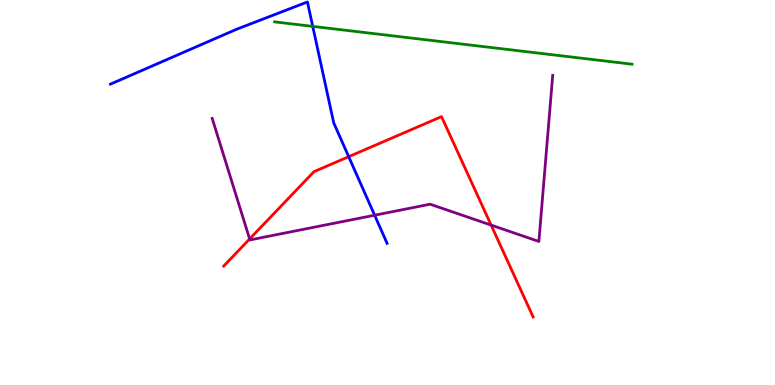[{'lines': ['blue', 'red'], 'intersections': [{'x': 4.5, 'y': 5.93}]}, {'lines': ['green', 'red'], 'intersections': []}, {'lines': ['purple', 'red'], 'intersections': [{'x': 3.22, 'y': 3.79}, {'x': 6.34, 'y': 4.15}]}, {'lines': ['blue', 'green'], 'intersections': [{'x': 4.04, 'y': 9.31}]}, {'lines': ['blue', 'purple'], 'intersections': [{'x': 4.83, 'y': 4.41}]}, {'lines': ['green', 'purple'], 'intersections': []}]